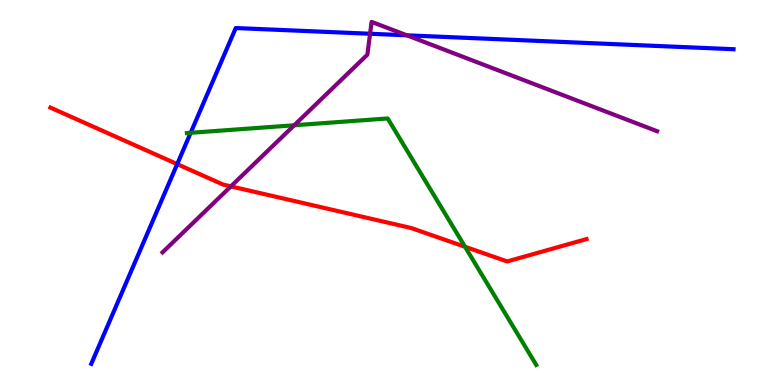[{'lines': ['blue', 'red'], 'intersections': [{'x': 2.29, 'y': 5.74}]}, {'lines': ['green', 'red'], 'intersections': [{'x': 6.0, 'y': 3.59}]}, {'lines': ['purple', 'red'], 'intersections': [{'x': 2.98, 'y': 5.16}]}, {'lines': ['blue', 'green'], 'intersections': [{'x': 2.46, 'y': 6.55}]}, {'lines': ['blue', 'purple'], 'intersections': [{'x': 4.78, 'y': 9.12}, {'x': 5.25, 'y': 9.08}]}, {'lines': ['green', 'purple'], 'intersections': [{'x': 3.8, 'y': 6.75}]}]